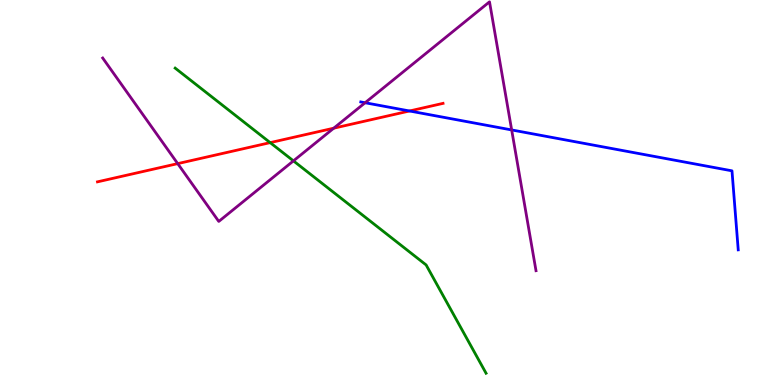[{'lines': ['blue', 'red'], 'intersections': [{'x': 5.28, 'y': 7.12}]}, {'lines': ['green', 'red'], 'intersections': [{'x': 3.49, 'y': 6.3}]}, {'lines': ['purple', 'red'], 'intersections': [{'x': 2.29, 'y': 5.75}, {'x': 4.31, 'y': 6.67}]}, {'lines': ['blue', 'green'], 'intersections': []}, {'lines': ['blue', 'purple'], 'intersections': [{'x': 4.71, 'y': 7.33}, {'x': 6.6, 'y': 6.62}]}, {'lines': ['green', 'purple'], 'intersections': [{'x': 3.79, 'y': 5.82}]}]